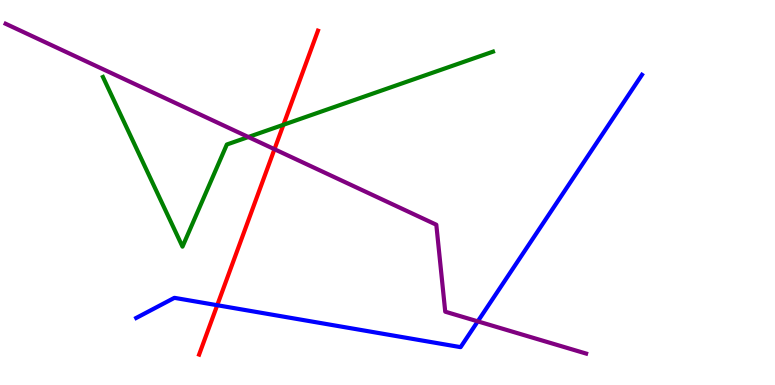[{'lines': ['blue', 'red'], 'intersections': [{'x': 2.8, 'y': 2.07}]}, {'lines': ['green', 'red'], 'intersections': [{'x': 3.66, 'y': 6.76}]}, {'lines': ['purple', 'red'], 'intersections': [{'x': 3.54, 'y': 6.12}]}, {'lines': ['blue', 'green'], 'intersections': []}, {'lines': ['blue', 'purple'], 'intersections': [{'x': 6.16, 'y': 1.65}]}, {'lines': ['green', 'purple'], 'intersections': [{'x': 3.2, 'y': 6.44}]}]